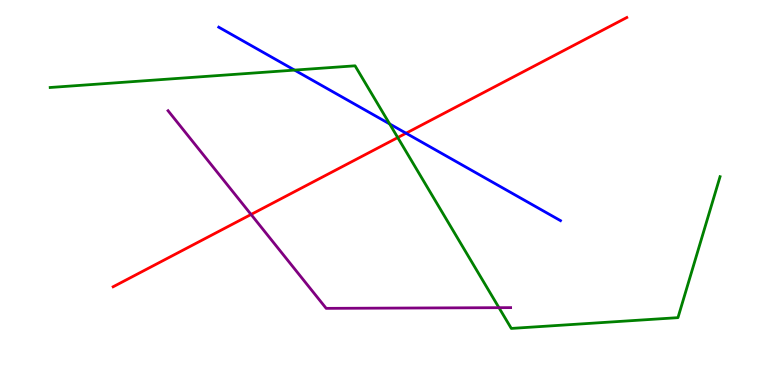[{'lines': ['blue', 'red'], 'intersections': [{'x': 5.24, 'y': 6.54}]}, {'lines': ['green', 'red'], 'intersections': [{'x': 5.13, 'y': 6.43}]}, {'lines': ['purple', 'red'], 'intersections': [{'x': 3.24, 'y': 4.43}]}, {'lines': ['blue', 'green'], 'intersections': [{'x': 3.8, 'y': 8.18}, {'x': 5.03, 'y': 6.78}]}, {'lines': ['blue', 'purple'], 'intersections': []}, {'lines': ['green', 'purple'], 'intersections': [{'x': 6.44, 'y': 2.01}]}]